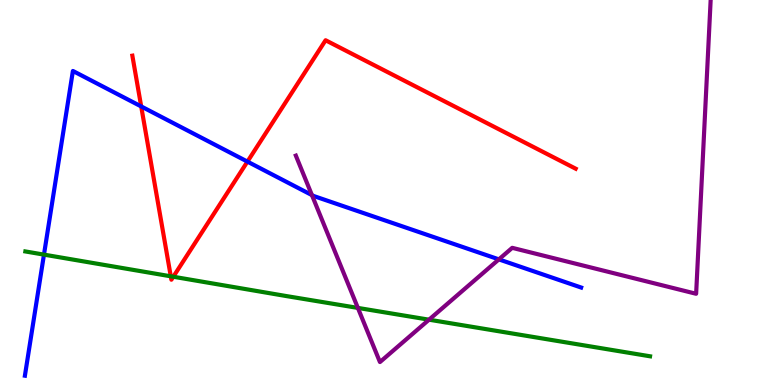[{'lines': ['blue', 'red'], 'intersections': [{'x': 1.82, 'y': 7.24}, {'x': 3.19, 'y': 5.8}]}, {'lines': ['green', 'red'], 'intersections': [{'x': 2.2, 'y': 2.82}, {'x': 2.24, 'y': 2.81}]}, {'lines': ['purple', 'red'], 'intersections': []}, {'lines': ['blue', 'green'], 'intersections': [{'x': 0.567, 'y': 3.39}]}, {'lines': ['blue', 'purple'], 'intersections': [{'x': 4.02, 'y': 4.93}, {'x': 6.44, 'y': 3.26}]}, {'lines': ['green', 'purple'], 'intersections': [{'x': 4.62, 'y': 2.0}, {'x': 5.54, 'y': 1.7}]}]